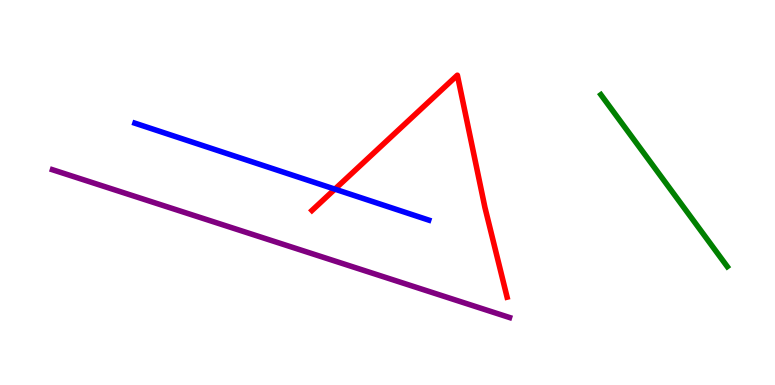[{'lines': ['blue', 'red'], 'intersections': [{'x': 4.32, 'y': 5.09}]}, {'lines': ['green', 'red'], 'intersections': []}, {'lines': ['purple', 'red'], 'intersections': []}, {'lines': ['blue', 'green'], 'intersections': []}, {'lines': ['blue', 'purple'], 'intersections': []}, {'lines': ['green', 'purple'], 'intersections': []}]